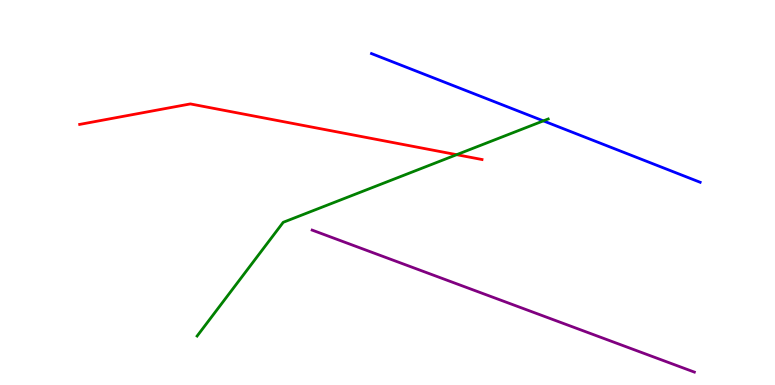[{'lines': ['blue', 'red'], 'intersections': []}, {'lines': ['green', 'red'], 'intersections': [{'x': 5.89, 'y': 5.98}]}, {'lines': ['purple', 'red'], 'intersections': []}, {'lines': ['blue', 'green'], 'intersections': [{'x': 7.01, 'y': 6.86}]}, {'lines': ['blue', 'purple'], 'intersections': []}, {'lines': ['green', 'purple'], 'intersections': []}]